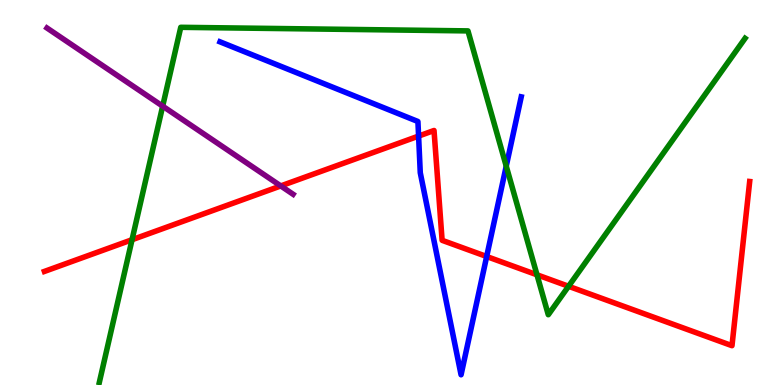[{'lines': ['blue', 'red'], 'intersections': [{'x': 5.4, 'y': 6.47}, {'x': 6.28, 'y': 3.34}]}, {'lines': ['green', 'red'], 'intersections': [{'x': 1.7, 'y': 3.77}, {'x': 6.93, 'y': 2.86}, {'x': 7.34, 'y': 2.56}]}, {'lines': ['purple', 'red'], 'intersections': [{'x': 3.62, 'y': 5.17}]}, {'lines': ['blue', 'green'], 'intersections': [{'x': 6.53, 'y': 5.68}]}, {'lines': ['blue', 'purple'], 'intersections': []}, {'lines': ['green', 'purple'], 'intersections': [{'x': 2.1, 'y': 7.24}]}]